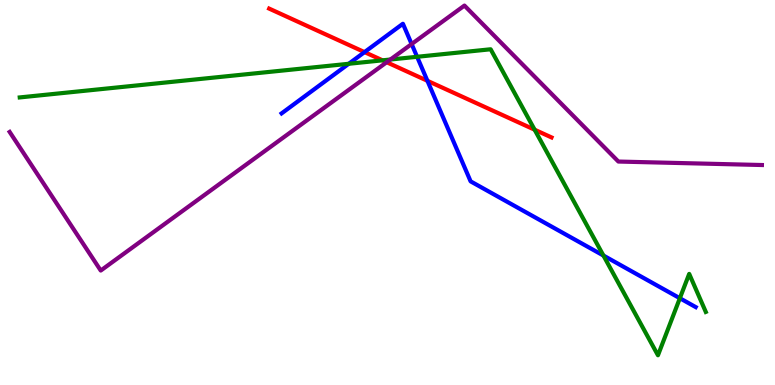[{'lines': ['blue', 'red'], 'intersections': [{'x': 4.7, 'y': 8.65}, {'x': 5.52, 'y': 7.9}]}, {'lines': ['green', 'red'], 'intersections': [{'x': 4.94, 'y': 8.43}, {'x': 6.9, 'y': 6.63}]}, {'lines': ['purple', 'red'], 'intersections': [{'x': 4.99, 'y': 8.38}]}, {'lines': ['blue', 'green'], 'intersections': [{'x': 4.5, 'y': 8.34}, {'x': 5.38, 'y': 8.52}, {'x': 7.79, 'y': 3.36}, {'x': 8.77, 'y': 2.25}]}, {'lines': ['blue', 'purple'], 'intersections': [{'x': 5.31, 'y': 8.86}]}, {'lines': ['green', 'purple'], 'intersections': [{'x': 5.04, 'y': 8.45}]}]